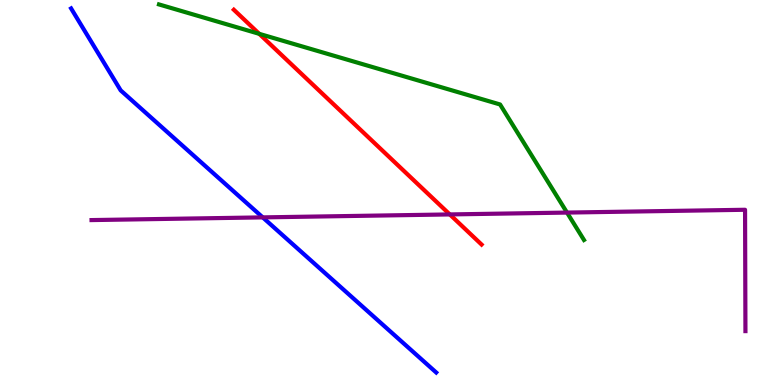[{'lines': ['blue', 'red'], 'intersections': []}, {'lines': ['green', 'red'], 'intersections': [{'x': 3.35, 'y': 9.12}]}, {'lines': ['purple', 'red'], 'intersections': [{'x': 5.8, 'y': 4.43}]}, {'lines': ['blue', 'green'], 'intersections': []}, {'lines': ['blue', 'purple'], 'intersections': [{'x': 3.39, 'y': 4.35}]}, {'lines': ['green', 'purple'], 'intersections': [{'x': 7.32, 'y': 4.48}]}]